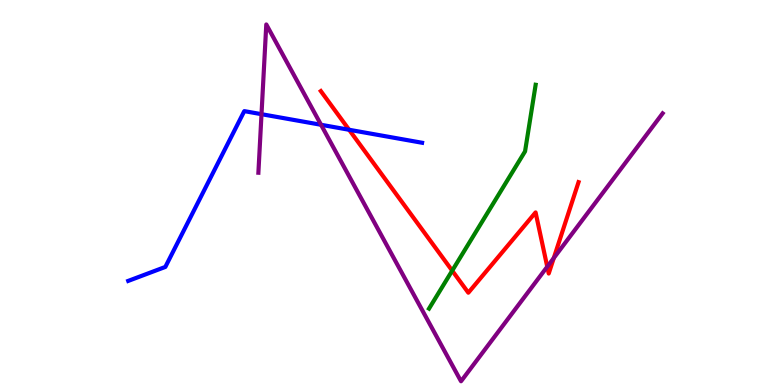[{'lines': ['blue', 'red'], 'intersections': [{'x': 4.5, 'y': 6.63}]}, {'lines': ['green', 'red'], 'intersections': [{'x': 5.83, 'y': 2.97}]}, {'lines': ['purple', 'red'], 'intersections': [{'x': 7.06, 'y': 3.07}, {'x': 7.15, 'y': 3.3}]}, {'lines': ['blue', 'green'], 'intersections': []}, {'lines': ['blue', 'purple'], 'intersections': [{'x': 3.37, 'y': 7.03}, {'x': 4.14, 'y': 6.76}]}, {'lines': ['green', 'purple'], 'intersections': []}]